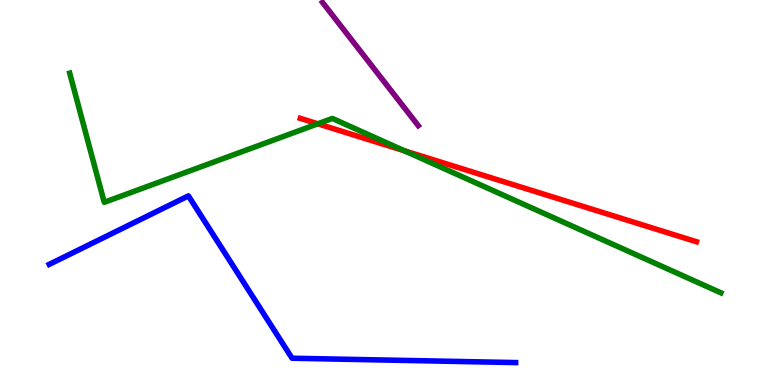[{'lines': ['blue', 'red'], 'intersections': []}, {'lines': ['green', 'red'], 'intersections': [{'x': 4.1, 'y': 6.78}, {'x': 5.22, 'y': 6.08}]}, {'lines': ['purple', 'red'], 'intersections': []}, {'lines': ['blue', 'green'], 'intersections': []}, {'lines': ['blue', 'purple'], 'intersections': []}, {'lines': ['green', 'purple'], 'intersections': []}]